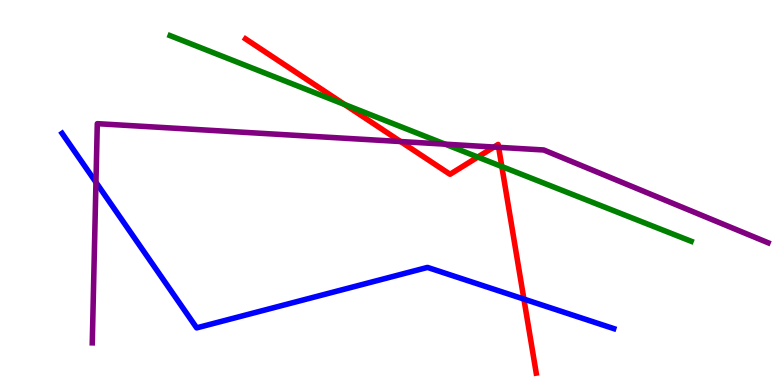[{'lines': ['blue', 'red'], 'intersections': [{'x': 6.76, 'y': 2.23}]}, {'lines': ['green', 'red'], 'intersections': [{'x': 4.45, 'y': 7.29}, {'x': 6.17, 'y': 5.92}, {'x': 6.48, 'y': 5.67}]}, {'lines': ['purple', 'red'], 'intersections': [{'x': 5.17, 'y': 6.32}, {'x': 6.37, 'y': 6.18}, {'x': 6.43, 'y': 6.17}]}, {'lines': ['blue', 'green'], 'intersections': []}, {'lines': ['blue', 'purple'], 'intersections': [{'x': 1.24, 'y': 5.26}]}, {'lines': ['green', 'purple'], 'intersections': [{'x': 5.74, 'y': 6.26}]}]